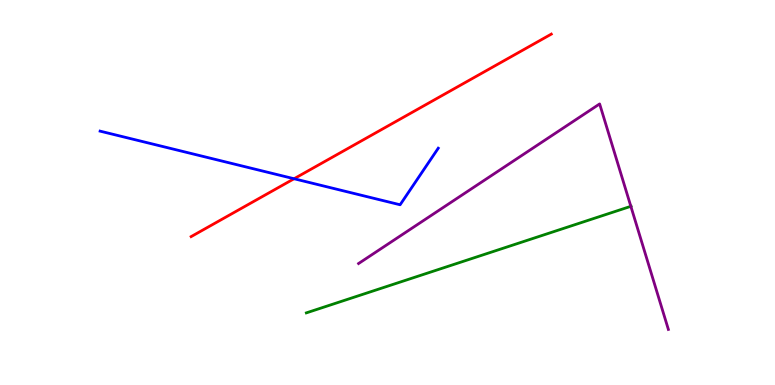[{'lines': ['blue', 'red'], 'intersections': [{'x': 3.79, 'y': 5.36}]}, {'lines': ['green', 'red'], 'intersections': []}, {'lines': ['purple', 'red'], 'intersections': []}, {'lines': ['blue', 'green'], 'intersections': []}, {'lines': ['blue', 'purple'], 'intersections': []}, {'lines': ['green', 'purple'], 'intersections': [{'x': 8.14, 'y': 4.64}]}]